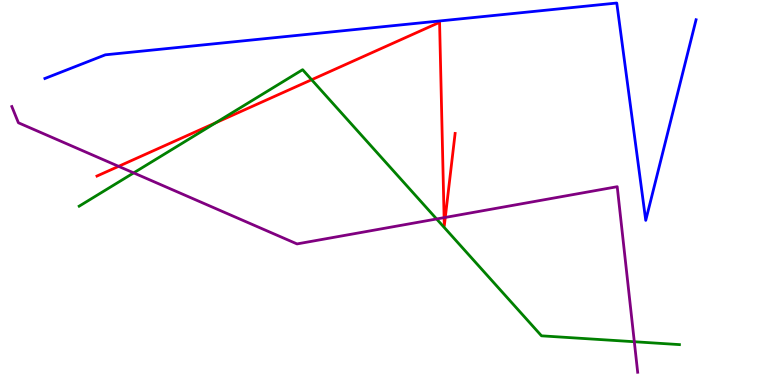[{'lines': ['blue', 'red'], 'intersections': []}, {'lines': ['green', 'red'], 'intersections': [{'x': 2.78, 'y': 6.81}, {'x': 4.02, 'y': 7.93}]}, {'lines': ['purple', 'red'], 'intersections': [{'x': 1.53, 'y': 5.68}, {'x': 5.73, 'y': 4.35}, {'x': 5.75, 'y': 4.35}]}, {'lines': ['blue', 'green'], 'intersections': []}, {'lines': ['blue', 'purple'], 'intersections': []}, {'lines': ['green', 'purple'], 'intersections': [{'x': 1.72, 'y': 5.51}, {'x': 5.63, 'y': 4.31}, {'x': 8.18, 'y': 1.12}]}]